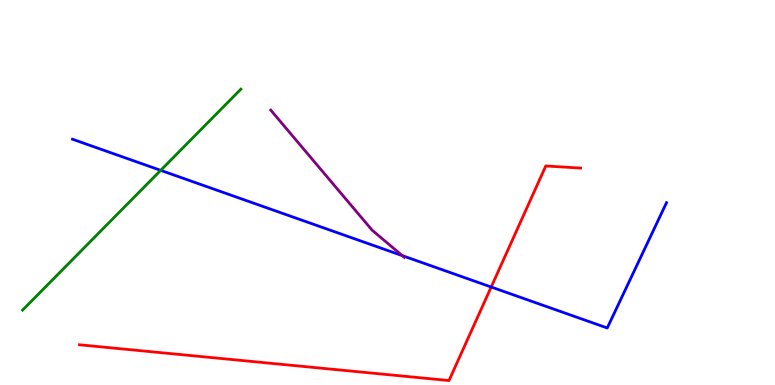[{'lines': ['blue', 'red'], 'intersections': [{'x': 6.34, 'y': 2.55}]}, {'lines': ['green', 'red'], 'intersections': []}, {'lines': ['purple', 'red'], 'intersections': []}, {'lines': ['blue', 'green'], 'intersections': [{'x': 2.07, 'y': 5.58}]}, {'lines': ['blue', 'purple'], 'intersections': [{'x': 5.19, 'y': 3.36}]}, {'lines': ['green', 'purple'], 'intersections': []}]